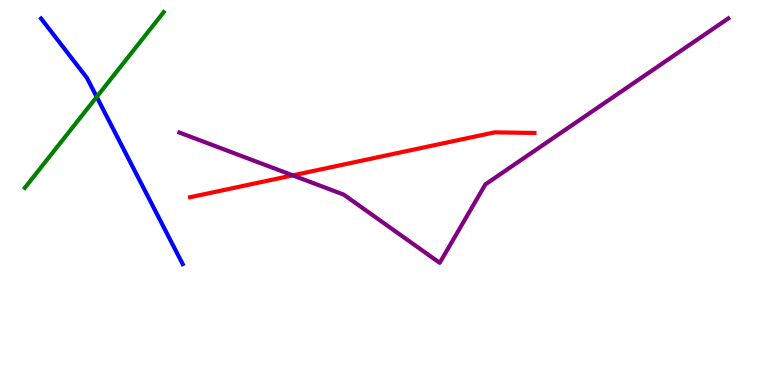[{'lines': ['blue', 'red'], 'intersections': []}, {'lines': ['green', 'red'], 'intersections': []}, {'lines': ['purple', 'red'], 'intersections': [{'x': 3.78, 'y': 5.45}]}, {'lines': ['blue', 'green'], 'intersections': [{'x': 1.25, 'y': 7.48}]}, {'lines': ['blue', 'purple'], 'intersections': []}, {'lines': ['green', 'purple'], 'intersections': []}]